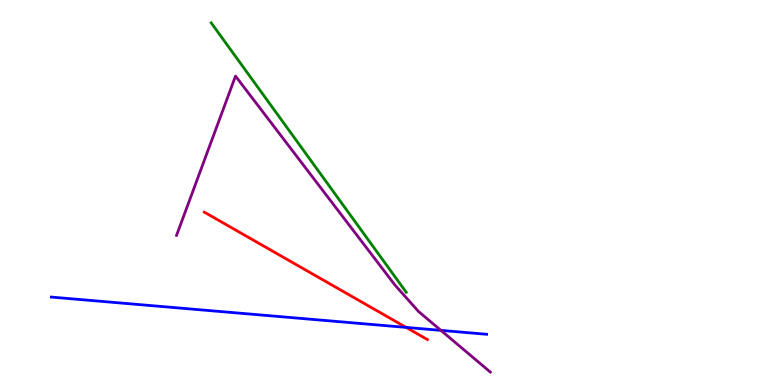[{'lines': ['blue', 'red'], 'intersections': [{'x': 5.24, 'y': 1.5}]}, {'lines': ['green', 'red'], 'intersections': []}, {'lines': ['purple', 'red'], 'intersections': []}, {'lines': ['blue', 'green'], 'intersections': []}, {'lines': ['blue', 'purple'], 'intersections': [{'x': 5.69, 'y': 1.42}]}, {'lines': ['green', 'purple'], 'intersections': []}]